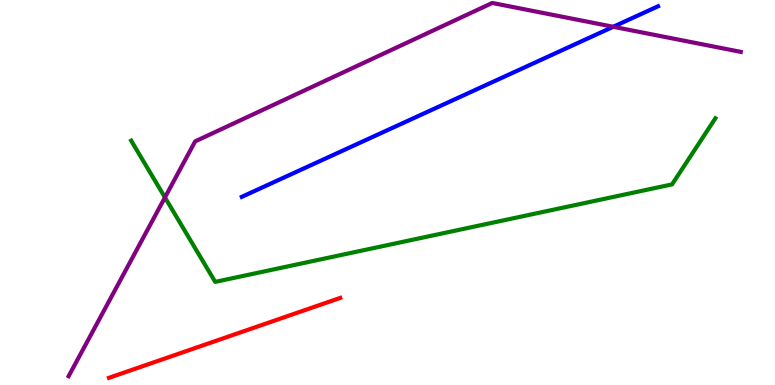[{'lines': ['blue', 'red'], 'intersections': []}, {'lines': ['green', 'red'], 'intersections': []}, {'lines': ['purple', 'red'], 'intersections': []}, {'lines': ['blue', 'green'], 'intersections': []}, {'lines': ['blue', 'purple'], 'intersections': [{'x': 7.91, 'y': 9.3}]}, {'lines': ['green', 'purple'], 'intersections': [{'x': 2.13, 'y': 4.87}]}]